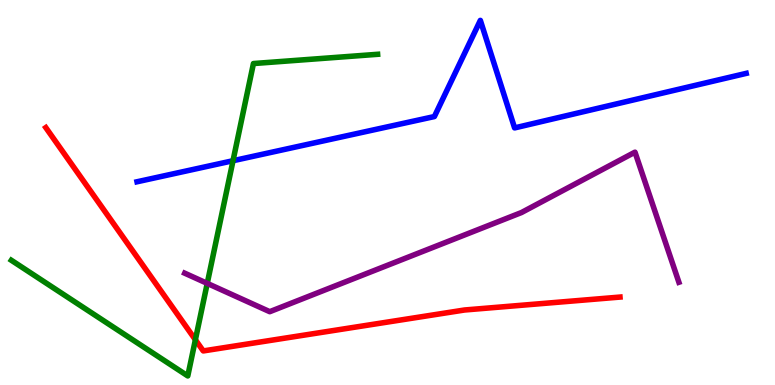[{'lines': ['blue', 'red'], 'intersections': []}, {'lines': ['green', 'red'], 'intersections': [{'x': 2.52, 'y': 1.17}]}, {'lines': ['purple', 'red'], 'intersections': []}, {'lines': ['blue', 'green'], 'intersections': [{'x': 3.01, 'y': 5.83}]}, {'lines': ['blue', 'purple'], 'intersections': []}, {'lines': ['green', 'purple'], 'intersections': [{'x': 2.67, 'y': 2.64}]}]